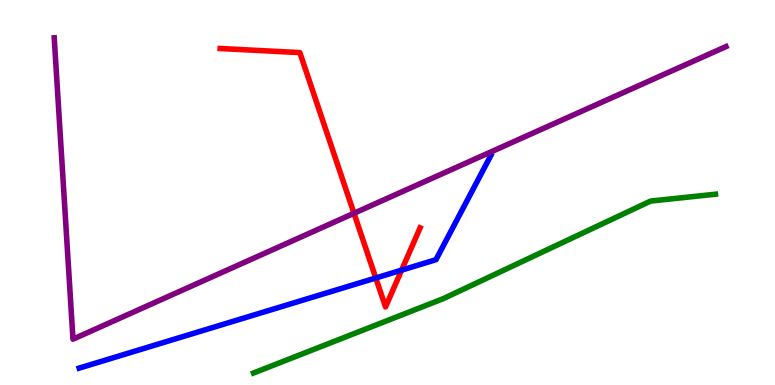[{'lines': ['blue', 'red'], 'intersections': [{'x': 4.85, 'y': 2.78}, {'x': 5.18, 'y': 2.98}]}, {'lines': ['green', 'red'], 'intersections': []}, {'lines': ['purple', 'red'], 'intersections': [{'x': 4.57, 'y': 4.46}]}, {'lines': ['blue', 'green'], 'intersections': []}, {'lines': ['blue', 'purple'], 'intersections': []}, {'lines': ['green', 'purple'], 'intersections': []}]